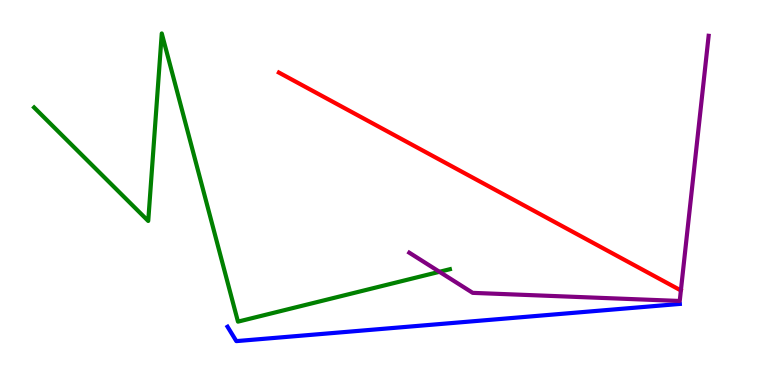[{'lines': ['blue', 'red'], 'intersections': []}, {'lines': ['green', 'red'], 'intersections': []}, {'lines': ['purple', 'red'], 'intersections': []}, {'lines': ['blue', 'green'], 'intersections': []}, {'lines': ['blue', 'purple'], 'intersections': []}, {'lines': ['green', 'purple'], 'intersections': [{'x': 5.67, 'y': 2.94}]}]